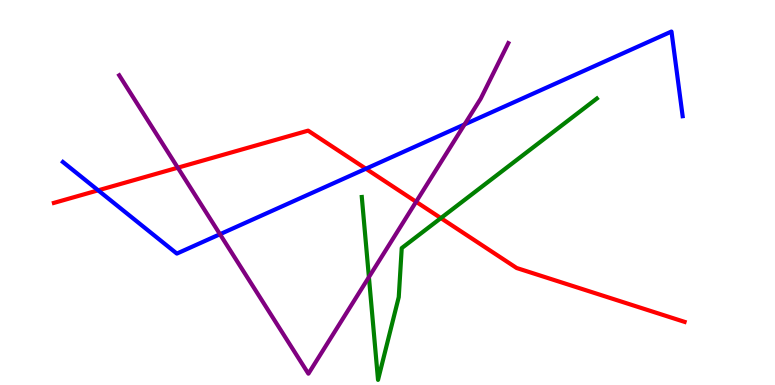[{'lines': ['blue', 'red'], 'intersections': [{'x': 1.27, 'y': 5.06}, {'x': 4.72, 'y': 5.62}]}, {'lines': ['green', 'red'], 'intersections': [{'x': 5.69, 'y': 4.34}]}, {'lines': ['purple', 'red'], 'intersections': [{'x': 2.29, 'y': 5.64}, {'x': 5.37, 'y': 4.76}]}, {'lines': ['blue', 'green'], 'intersections': []}, {'lines': ['blue', 'purple'], 'intersections': [{'x': 2.84, 'y': 3.92}, {'x': 5.99, 'y': 6.77}]}, {'lines': ['green', 'purple'], 'intersections': [{'x': 4.76, 'y': 2.8}]}]